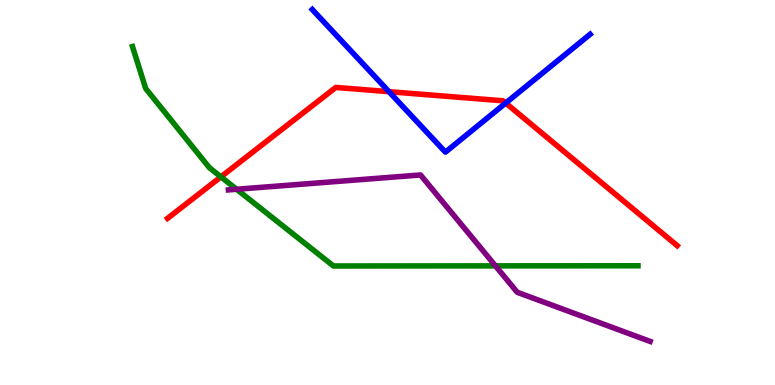[{'lines': ['blue', 'red'], 'intersections': [{'x': 5.02, 'y': 7.62}, {'x': 6.53, 'y': 7.32}]}, {'lines': ['green', 'red'], 'intersections': [{'x': 2.85, 'y': 5.41}]}, {'lines': ['purple', 'red'], 'intersections': []}, {'lines': ['blue', 'green'], 'intersections': []}, {'lines': ['blue', 'purple'], 'intersections': []}, {'lines': ['green', 'purple'], 'intersections': [{'x': 3.05, 'y': 5.08}, {'x': 6.39, 'y': 3.09}]}]